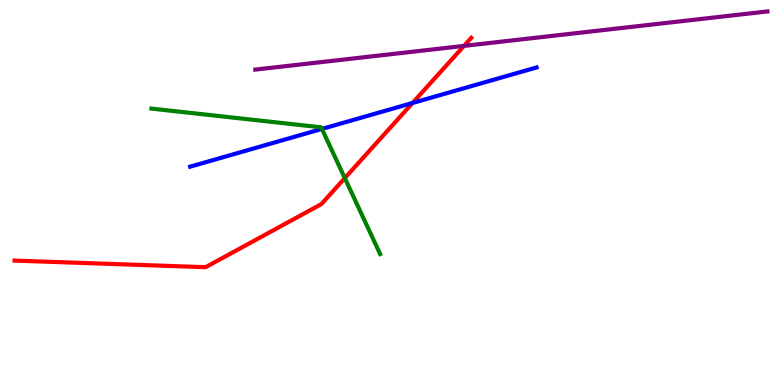[{'lines': ['blue', 'red'], 'intersections': [{'x': 5.32, 'y': 7.33}]}, {'lines': ['green', 'red'], 'intersections': [{'x': 4.45, 'y': 5.37}]}, {'lines': ['purple', 'red'], 'intersections': [{'x': 5.99, 'y': 8.81}]}, {'lines': ['blue', 'green'], 'intersections': [{'x': 4.15, 'y': 6.65}]}, {'lines': ['blue', 'purple'], 'intersections': []}, {'lines': ['green', 'purple'], 'intersections': []}]